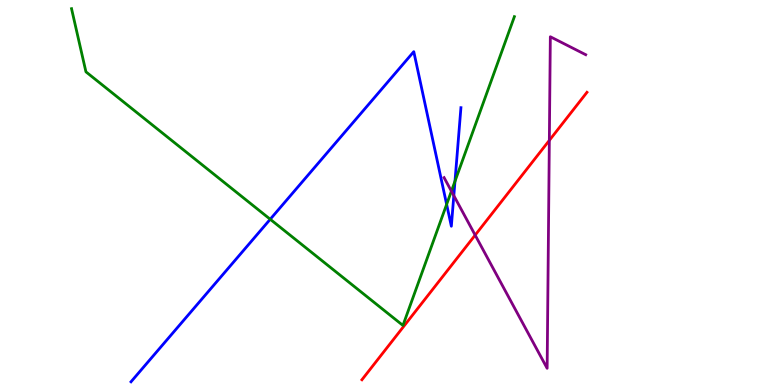[{'lines': ['blue', 'red'], 'intersections': []}, {'lines': ['green', 'red'], 'intersections': []}, {'lines': ['purple', 'red'], 'intersections': [{'x': 6.13, 'y': 3.89}, {'x': 7.09, 'y': 6.35}]}, {'lines': ['blue', 'green'], 'intersections': [{'x': 3.49, 'y': 4.3}, {'x': 5.76, 'y': 4.69}, {'x': 5.87, 'y': 5.29}]}, {'lines': ['blue', 'purple'], 'intersections': [{'x': 5.86, 'y': 4.92}]}, {'lines': ['green', 'purple'], 'intersections': [{'x': 5.82, 'y': 5.03}]}]